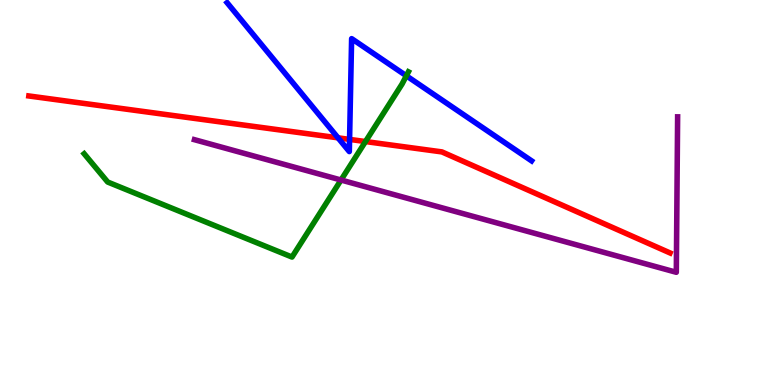[{'lines': ['blue', 'red'], 'intersections': [{'x': 4.36, 'y': 6.42}, {'x': 4.51, 'y': 6.38}]}, {'lines': ['green', 'red'], 'intersections': [{'x': 4.72, 'y': 6.32}]}, {'lines': ['purple', 'red'], 'intersections': []}, {'lines': ['blue', 'green'], 'intersections': [{'x': 5.24, 'y': 8.03}]}, {'lines': ['blue', 'purple'], 'intersections': []}, {'lines': ['green', 'purple'], 'intersections': [{'x': 4.4, 'y': 5.32}]}]